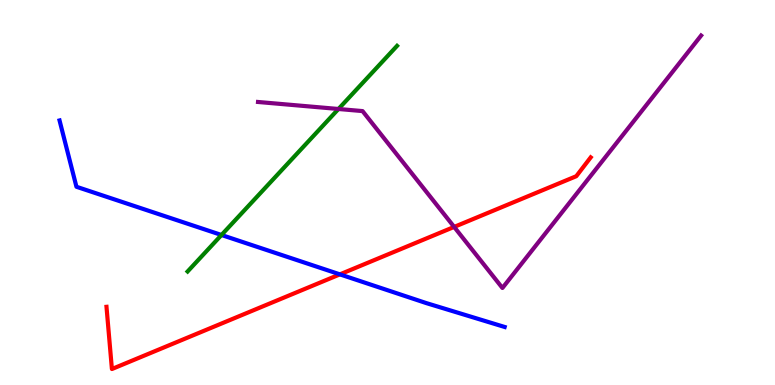[{'lines': ['blue', 'red'], 'intersections': [{'x': 4.39, 'y': 2.87}]}, {'lines': ['green', 'red'], 'intersections': []}, {'lines': ['purple', 'red'], 'intersections': [{'x': 5.86, 'y': 4.11}]}, {'lines': ['blue', 'green'], 'intersections': [{'x': 2.86, 'y': 3.9}]}, {'lines': ['blue', 'purple'], 'intersections': []}, {'lines': ['green', 'purple'], 'intersections': [{'x': 4.37, 'y': 7.17}]}]